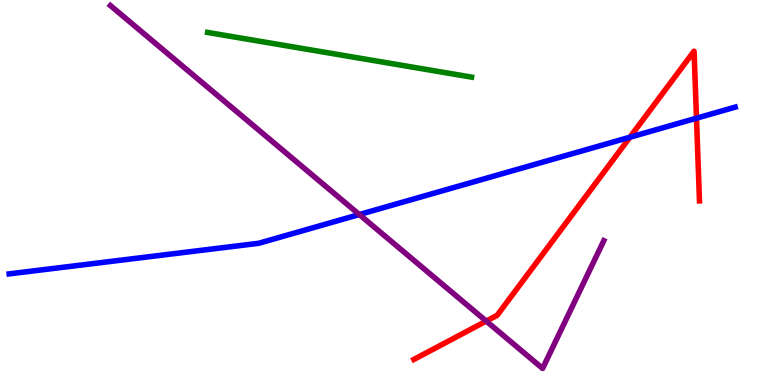[{'lines': ['blue', 'red'], 'intersections': [{'x': 8.13, 'y': 6.44}, {'x': 8.99, 'y': 6.93}]}, {'lines': ['green', 'red'], 'intersections': []}, {'lines': ['purple', 'red'], 'intersections': [{'x': 6.27, 'y': 1.66}]}, {'lines': ['blue', 'green'], 'intersections': []}, {'lines': ['blue', 'purple'], 'intersections': [{'x': 4.64, 'y': 4.43}]}, {'lines': ['green', 'purple'], 'intersections': []}]